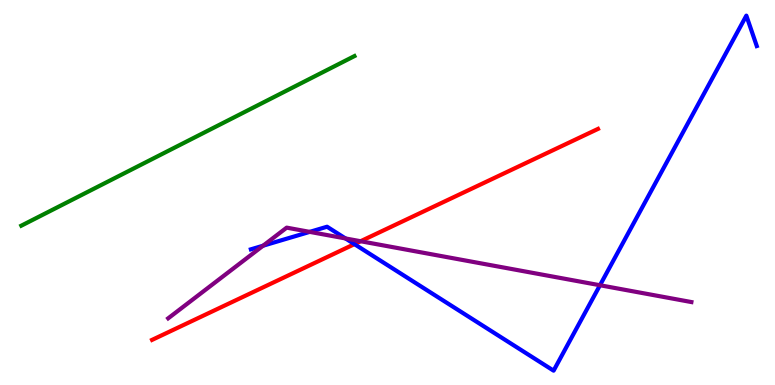[{'lines': ['blue', 'red'], 'intersections': [{'x': 4.57, 'y': 3.66}]}, {'lines': ['green', 'red'], 'intersections': []}, {'lines': ['purple', 'red'], 'intersections': [{'x': 4.65, 'y': 3.73}]}, {'lines': ['blue', 'green'], 'intersections': []}, {'lines': ['blue', 'purple'], 'intersections': [{'x': 3.39, 'y': 3.62}, {'x': 4.0, 'y': 3.98}, {'x': 4.46, 'y': 3.81}, {'x': 7.74, 'y': 2.59}]}, {'lines': ['green', 'purple'], 'intersections': []}]